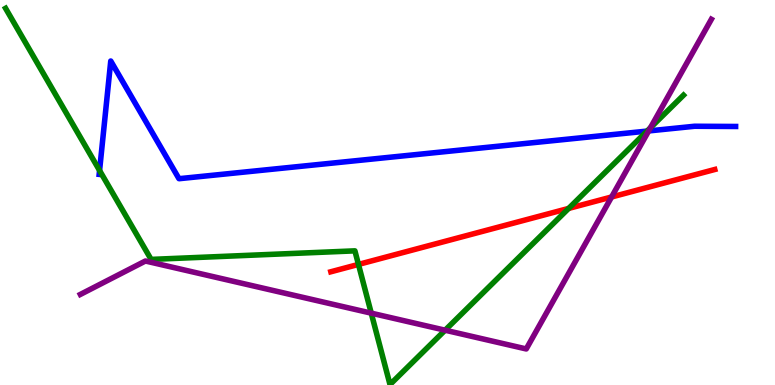[{'lines': ['blue', 'red'], 'intersections': []}, {'lines': ['green', 'red'], 'intersections': [{'x': 4.63, 'y': 3.13}, {'x': 7.34, 'y': 4.59}]}, {'lines': ['purple', 'red'], 'intersections': [{'x': 7.89, 'y': 4.88}]}, {'lines': ['blue', 'green'], 'intersections': [{'x': 1.28, 'y': 5.57}, {'x': 8.35, 'y': 6.6}]}, {'lines': ['blue', 'purple'], 'intersections': [{'x': 8.37, 'y': 6.6}]}, {'lines': ['green', 'purple'], 'intersections': [{'x': 4.79, 'y': 1.87}, {'x': 5.74, 'y': 1.42}, {'x': 8.39, 'y': 6.68}]}]